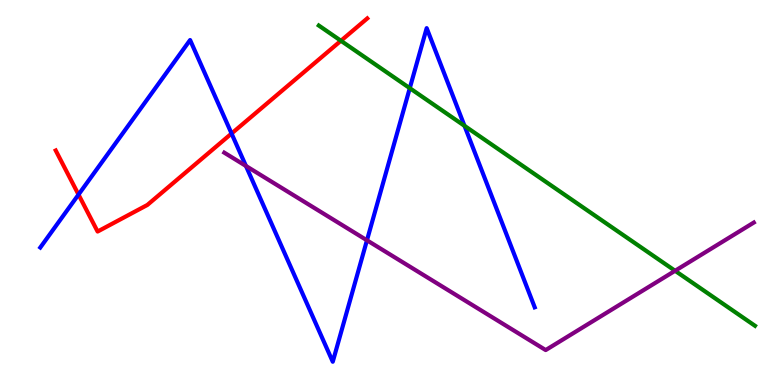[{'lines': ['blue', 'red'], 'intersections': [{'x': 1.01, 'y': 4.95}, {'x': 2.99, 'y': 6.53}]}, {'lines': ['green', 'red'], 'intersections': [{'x': 4.4, 'y': 8.94}]}, {'lines': ['purple', 'red'], 'intersections': []}, {'lines': ['blue', 'green'], 'intersections': [{'x': 5.29, 'y': 7.71}, {'x': 5.99, 'y': 6.73}]}, {'lines': ['blue', 'purple'], 'intersections': [{'x': 3.17, 'y': 5.69}, {'x': 4.73, 'y': 3.76}]}, {'lines': ['green', 'purple'], 'intersections': [{'x': 8.71, 'y': 2.97}]}]